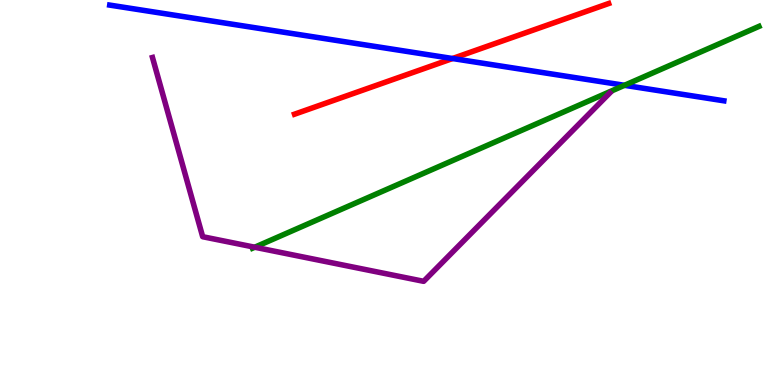[{'lines': ['blue', 'red'], 'intersections': [{'x': 5.84, 'y': 8.48}]}, {'lines': ['green', 'red'], 'intersections': []}, {'lines': ['purple', 'red'], 'intersections': []}, {'lines': ['blue', 'green'], 'intersections': [{'x': 8.06, 'y': 7.78}]}, {'lines': ['blue', 'purple'], 'intersections': []}, {'lines': ['green', 'purple'], 'intersections': [{'x': 3.29, 'y': 3.58}]}]